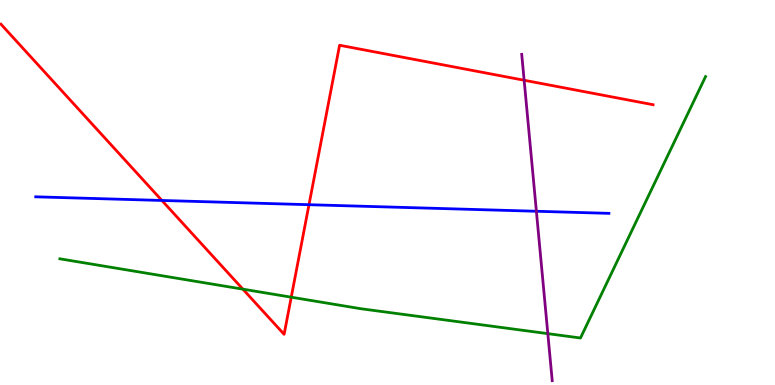[{'lines': ['blue', 'red'], 'intersections': [{'x': 2.09, 'y': 4.79}, {'x': 3.99, 'y': 4.68}]}, {'lines': ['green', 'red'], 'intersections': [{'x': 3.13, 'y': 2.49}, {'x': 3.76, 'y': 2.28}]}, {'lines': ['purple', 'red'], 'intersections': [{'x': 6.76, 'y': 7.92}]}, {'lines': ['blue', 'green'], 'intersections': []}, {'lines': ['blue', 'purple'], 'intersections': [{'x': 6.92, 'y': 4.51}]}, {'lines': ['green', 'purple'], 'intersections': [{'x': 7.07, 'y': 1.33}]}]